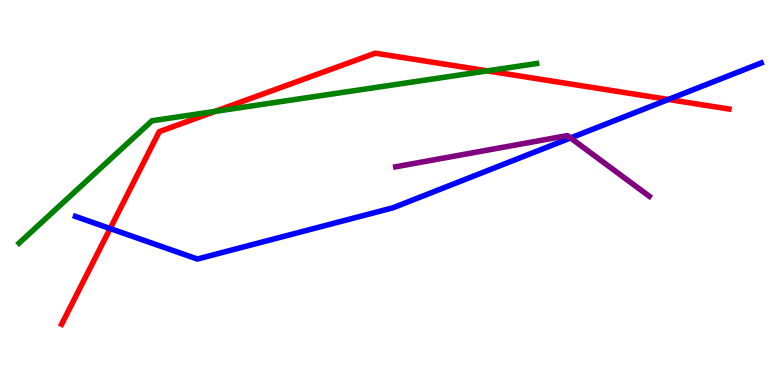[{'lines': ['blue', 'red'], 'intersections': [{'x': 1.42, 'y': 4.06}, {'x': 8.62, 'y': 7.42}]}, {'lines': ['green', 'red'], 'intersections': [{'x': 2.78, 'y': 7.11}, {'x': 6.29, 'y': 8.16}]}, {'lines': ['purple', 'red'], 'intersections': []}, {'lines': ['blue', 'green'], 'intersections': []}, {'lines': ['blue', 'purple'], 'intersections': [{'x': 7.36, 'y': 6.42}]}, {'lines': ['green', 'purple'], 'intersections': []}]